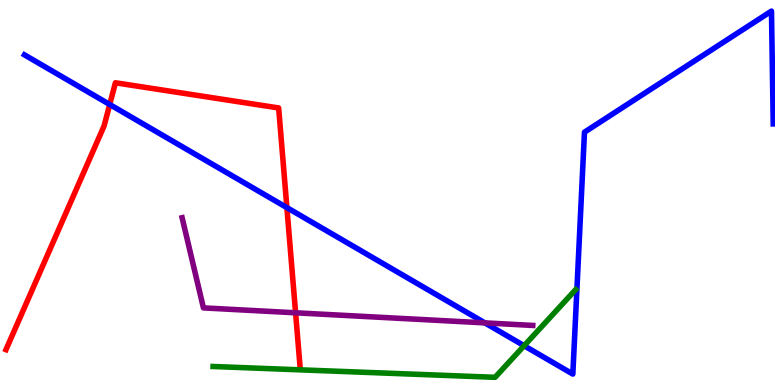[{'lines': ['blue', 'red'], 'intersections': [{'x': 1.42, 'y': 7.29}, {'x': 3.7, 'y': 4.61}]}, {'lines': ['green', 'red'], 'intersections': []}, {'lines': ['purple', 'red'], 'intersections': [{'x': 3.81, 'y': 1.88}]}, {'lines': ['blue', 'green'], 'intersections': [{'x': 6.76, 'y': 1.02}]}, {'lines': ['blue', 'purple'], 'intersections': [{'x': 6.26, 'y': 1.61}]}, {'lines': ['green', 'purple'], 'intersections': []}]